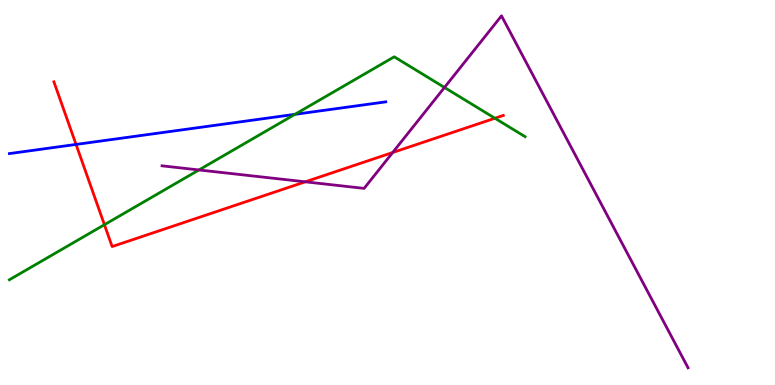[{'lines': ['blue', 'red'], 'intersections': [{'x': 0.981, 'y': 6.25}]}, {'lines': ['green', 'red'], 'intersections': [{'x': 1.35, 'y': 4.16}, {'x': 6.39, 'y': 6.93}]}, {'lines': ['purple', 'red'], 'intersections': [{'x': 3.94, 'y': 5.28}, {'x': 5.07, 'y': 6.04}]}, {'lines': ['blue', 'green'], 'intersections': [{'x': 3.81, 'y': 7.03}]}, {'lines': ['blue', 'purple'], 'intersections': []}, {'lines': ['green', 'purple'], 'intersections': [{'x': 2.57, 'y': 5.59}, {'x': 5.74, 'y': 7.73}]}]